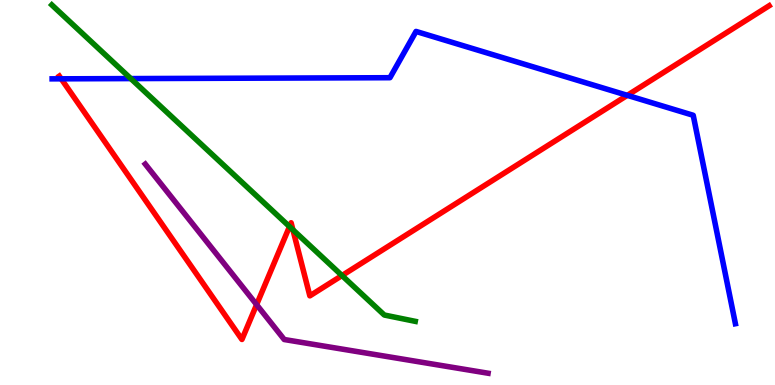[{'lines': ['blue', 'red'], 'intersections': [{'x': 0.79, 'y': 7.95}, {'x': 8.09, 'y': 7.52}]}, {'lines': ['green', 'red'], 'intersections': [{'x': 3.74, 'y': 4.11}, {'x': 3.78, 'y': 4.03}, {'x': 4.41, 'y': 2.84}]}, {'lines': ['purple', 'red'], 'intersections': [{'x': 3.31, 'y': 2.09}]}, {'lines': ['blue', 'green'], 'intersections': [{'x': 1.69, 'y': 7.96}]}, {'lines': ['blue', 'purple'], 'intersections': []}, {'lines': ['green', 'purple'], 'intersections': []}]